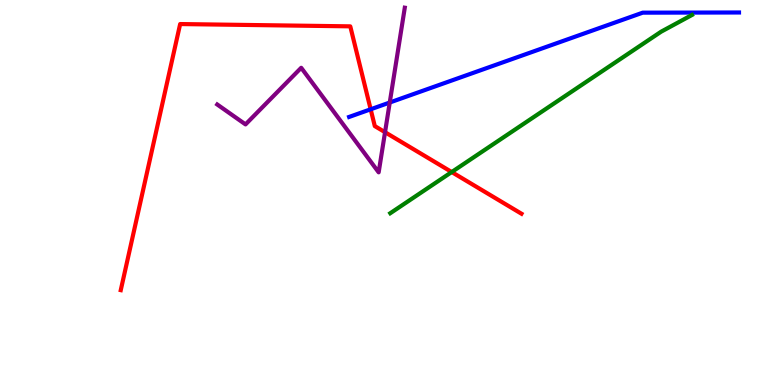[{'lines': ['blue', 'red'], 'intersections': [{'x': 4.78, 'y': 7.16}]}, {'lines': ['green', 'red'], 'intersections': [{'x': 5.83, 'y': 5.53}]}, {'lines': ['purple', 'red'], 'intersections': [{'x': 4.97, 'y': 6.57}]}, {'lines': ['blue', 'green'], 'intersections': []}, {'lines': ['blue', 'purple'], 'intersections': [{'x': 5.03, 'y': 7.34}]}, {'lines': ['green', 'purple'], 'intersections': []}]